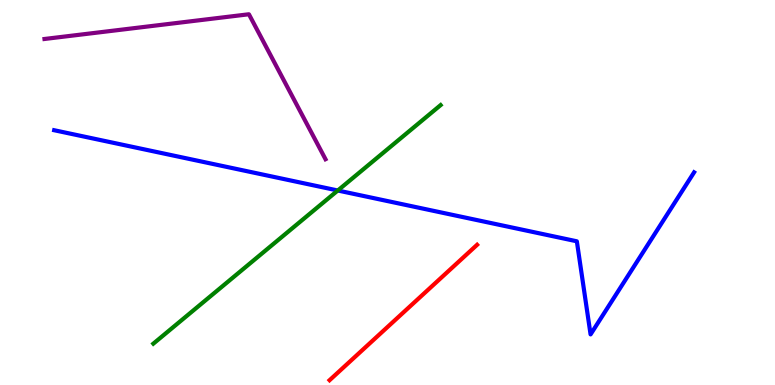[{'lines': ['blue', 'red'], 'intersections': []}, {'lines': ['green', 'red'], 'intersections': []}, {'lines': ['purple', 'red'], 'intersections': []}, {'lines': ['blue', 'green'], 'intersections': [{'x': 4.36, 'y': 5.05}]}, {'lines': ['blue', 'purple'], 'intersections': []}, {'lines': ['green', 'purple'], 'intersections': []}]